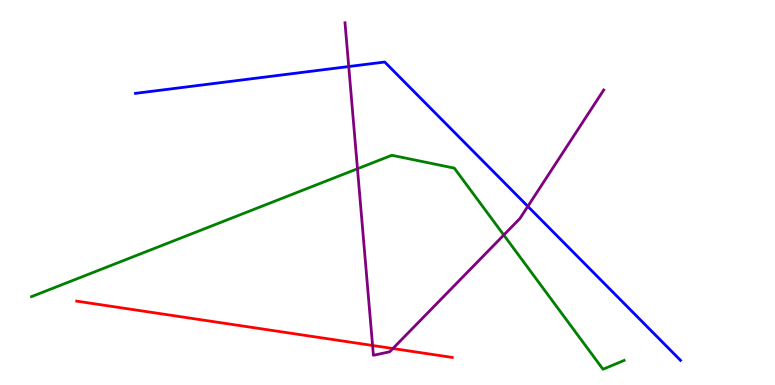[{'lines': ['blue', 'red'], 'intersections': []}, {'lines': ['green', 'red'], 'intersections': []}, {'lines': ['purple', 'red'], 'intersections': [{'x': 4.81, 'y': 1.03}, {'x': 5.07, 'y': 0.947}]}, {'lines': ['blue', 'green'], 'intersections': []}, {'lines': ['blue', 'purple'], 'intersections': [{'x': 4.5, 'y': 8.27}, {'x': 6.81, 'y': 4.64}]}, {'lines': ['green', 'purple'], 'intersections': [{'x': 4.61, 'y': 5.62}, {'x': 6.5, 'y': 3.9}]}]